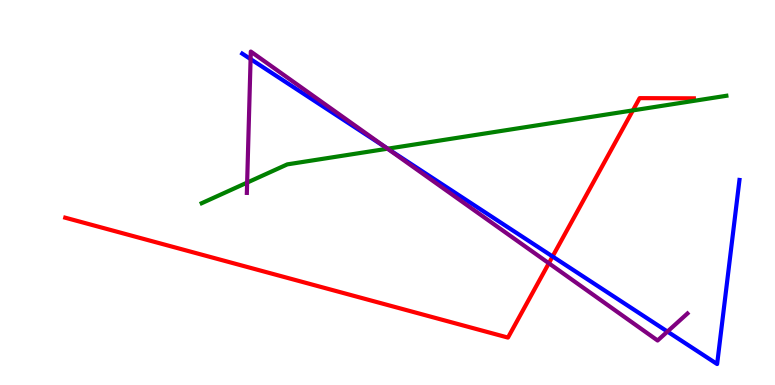[{'lines': ['blue', 'red'], 'intersections': [{'x': 7.13, 'y': 3.34}]}, {'lines': ['green', 'red'], 'intersections': [{'x': 8.17, 'y': 7.13}]}, {'lines': ['purple', 'red'], 'intersections': [{'x': 7.08, 'y': 3.16}]}, {'lines': ['blue', 'green'], 'intersections': [{'x': 5.0, 'y': 6.14}]}, {'lines': ['blue', 'purple'], 'intersections': [{'x': 3.23, 'y': 8.47}, {'x': 4.98, 'y': 6.16}, {'x': 8.61, 'y': 1.39}]}, {'lines': ['green', 'purple'], 'intersections': [{'x': 3.19, 'y': 5.26}, {'x': 5.0, 'y': 6.14}]}]